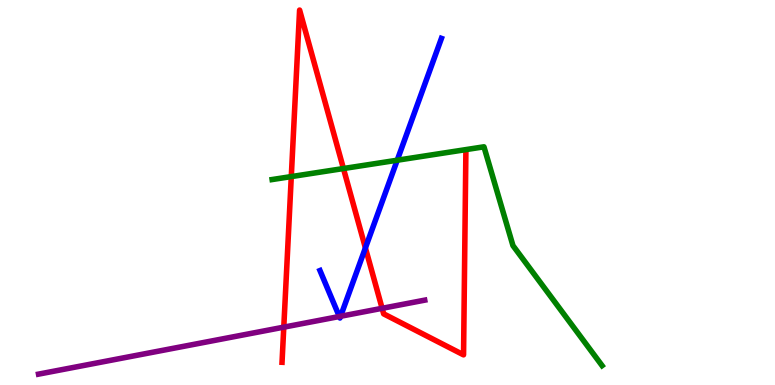[{'lines': ['blue', 'red'], 'intersections': [{'x': 4.71, 'y': 3.56}]}, {'lines': ['green', 'red'], 'intersections': [{'x': 3.76, 'y': 5.41}, {'x': 4.43, 'y': 5.62}]}, {'lines': ['purple', 'red'], 'intersections': [{'x': 3.66, 'y': 1.5}, {'x': 4.93, 'y': 1.99}]}, {'lines': ['blue', 'green'], 'intersections': [{'x': 5.13, 'y': 5.84}]}, {'lines': ['blue', 'purple'], 'intersections': [{'x': 4.38, 'y': 1.78}, {'x': 4.39, 'y': 1.79}]}, {'lines': ['green', 'purple'], 'intersections': []}]